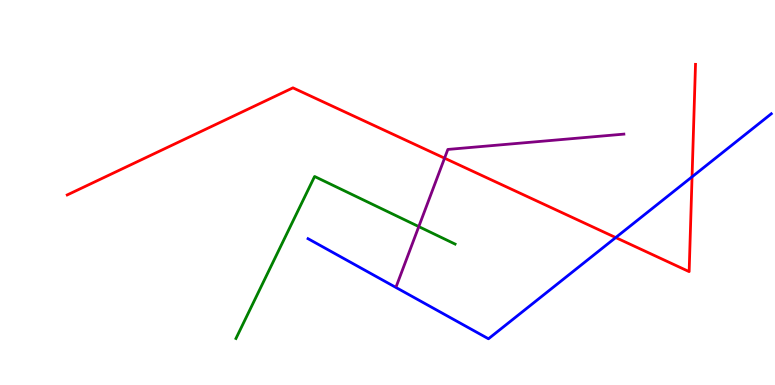[{'lines': ['blue', 'red'], 'intersections': [{'x': 7.94, 'y': 3.83}, {'x': 8.93, 'y': 5.41}]}, {'lines': ['green', 'red'], 'intersections': []}, {'lines': ['purple', 'red'], 'intersections': [{'x': 5.74, 'y': 5.89}]}, {'lines': ['blue', 'green'], 'intersections': []}, {'lines': ['blue', 'purple'], 'intersections': []}, {'lines': ['green', 'purple'], 'intersections': [{'x': 5.4, 'y': 4.11}]}]